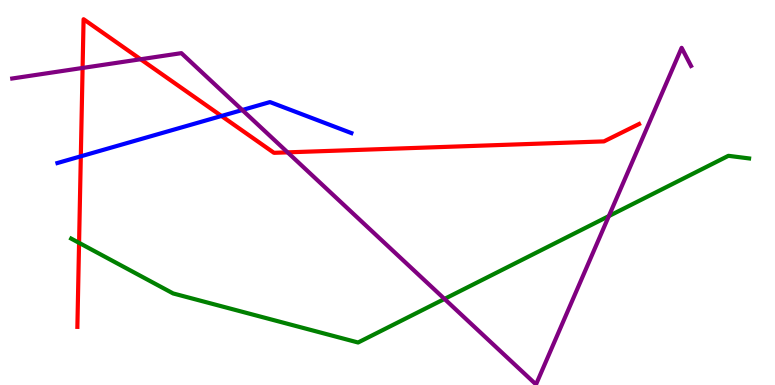[{'lines': ['blue', 'red'], 'intersections': [{'x': 1.04, 'y': 5.94}, {'x': 2.86, 'y': 6.99}]}, {'lines': ['green', 'red'], 'intersections': [{'x': 1.02, 'y': 3.69}]}, {'lines': ['purple', 'red'], 'intersections': [{'x': 1.07, 'y': 8.24}, {'x': 1.81, 'y': 8.46}, {'x': 3.71, 'y': 6.04}]}, {'lines': ['blue', 'green'], 'intersections': []}, {'lines': ['blue', 'purple'], 'intersections': [{'x': 3.13, 'y': 7.14}]}, {'lines': ['green', 'purple'], 'intersections': [{'x': 5.74, 'y': 2.24}, {'x': 7.86, 'y': 4.39}]}]